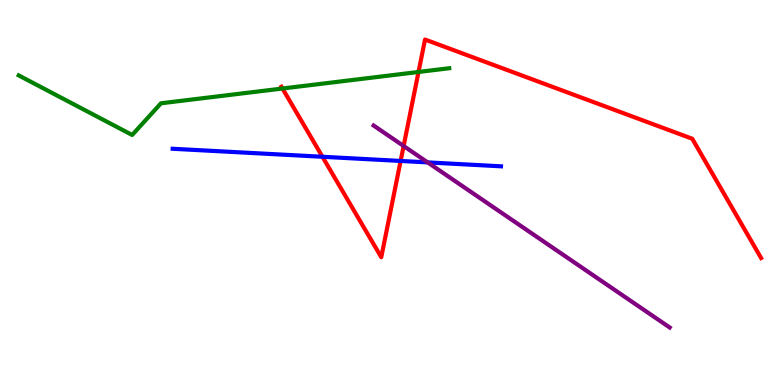[{'lines': ['blue', 'red'], 'intersections': [{'x': 4.16, 'y': 5.93}, {'x': 5.17, 'y': 5.82}]}, {'lines': ['green', 'red'], 'intersections': [{'x': 3.64, 'y': 7.7}, {'x': 5.4, 'y': 8.13}]}, {'lines': ['purple', 'red'], 'intersections': [{'x': 5.21, 'y': 6.21}]}, {'lines': ['blue', 'green'], 'intersections': []}, {'lines': ['blue', 'purple'], 'intersections': [{'x': 5.52, 'y': 5.78}]}, {'lines': ['green', 'purple'], 'intersections': []}]